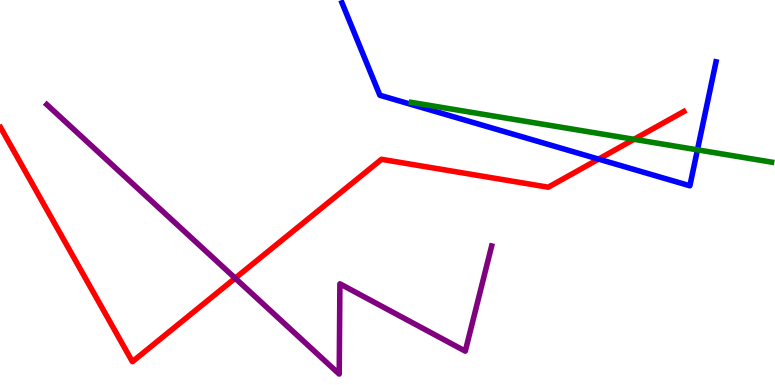[{'lines': ['blue', 'red'], 'intersections': [{'x': 7.72, 'y': 5.87}]}, {'lines': ['green', 'red'], 'intersections': [{'x': 8.18, 'y': 6.38}]}, {'lines': ['purple', 'red'], 'intersections': [{'x': 3.03, 'y': 2.77}]}, {'lines': ['blue', 'green'], 'intersections': [{'x': 9.0, 'y': 6.11}]}, {'lines': ['blue', 'purple'], 'intersections': []}, {'lines': ['green', 'purple'], 'intersections': []}]